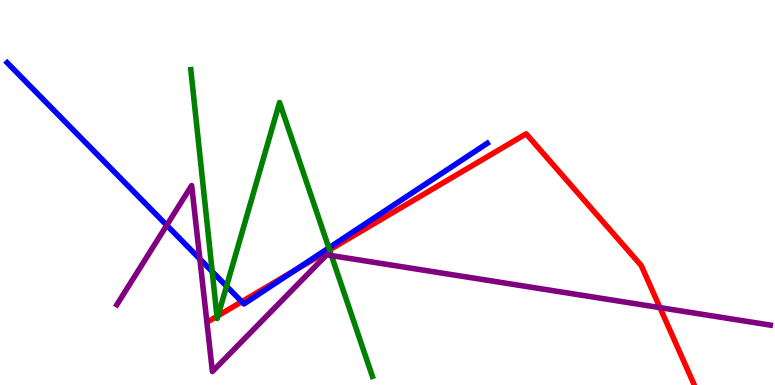[{'lines': ['blue', 'red'], 'intersections': [{'x': 3.12, 'y': 2.16}, {'x': 3.8, 'y': 2.97}]}, {'lines': ['green', 'red'], 'intersections': [{'x': 2.8, 'y': 1.78}, {'x': 2.81, 'y': 1.8}, {'x': 4.25, 'y': 3.51}]}, {'lines': ['purple', 'red'], 'intersections': [{'x': 8.52, 'y': 2.01}]}, {'lines': ['blue', 'green'], 'intersections': [{'x': 2.74, 'y': 2.95}, {'x': 2.92, 'y': 2.57}, {'x': 4.24, 'y': 3.56}]}, {'lines': ['blue', 'purple'], 'intersections': [{'x': 2.15, 'y': 4.15}, {'x': 2.58, 'y': 3.27}]}, {'lines': ['green', 'purple'], 'intersections': [{'x': 4.28, 'y': 3.36}]}]